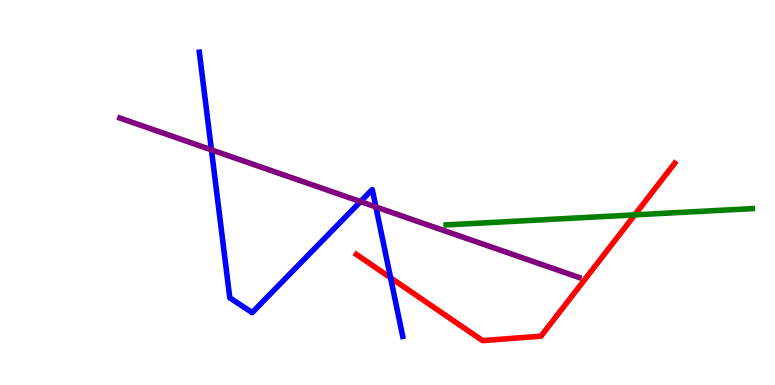[{'lines': ['blue', 'red'], 'intersections': [{'x': 5.04, 'y': 2.78}]}, {'lines': ['green', 'red'], 'intersections': [{'x': 8.19, 'y': 4.42}]}, {'lines': ['purple', 'red'], 'intersections': []}, {'lines': ['blue', 'green'], 'intersections': []}, {'lines': ['blue', 'purple'], 'intersections': [{'x': 2.73, 'y': 6.11}, {'x': 4.65, 'y': 4.76}, {'x': 4.85, 'y': 4.63}]}, {'lines': ['green', 'purple'], 'intersections': []}]